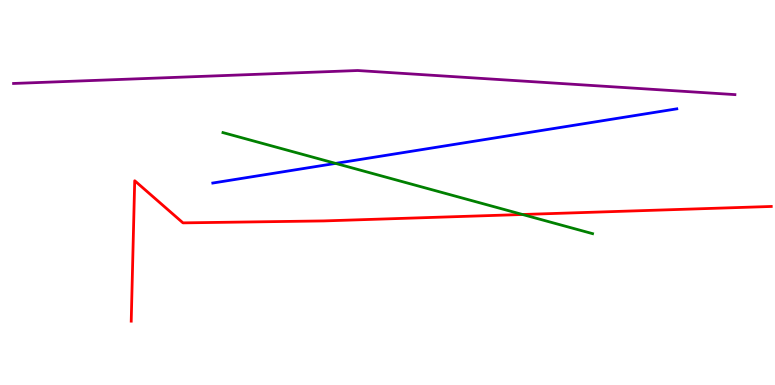[{'lines': ['blue', 'red'], 'intersections': []}, {'lines': ['green', 'red'], 'intersections': [{'x': 6.74, 'y': 4.43}]}, {'lines': ['purple', 'red'], 'intersections': []}, {'lines': ['blue', 'green'], 'intersections': [{'x': 4.33, 'y': 5.76}]}, {'lines': ['blue', 'purple'], 'intersections': []}, {'lines': ['green', 'purple'], 'intersections': []}]